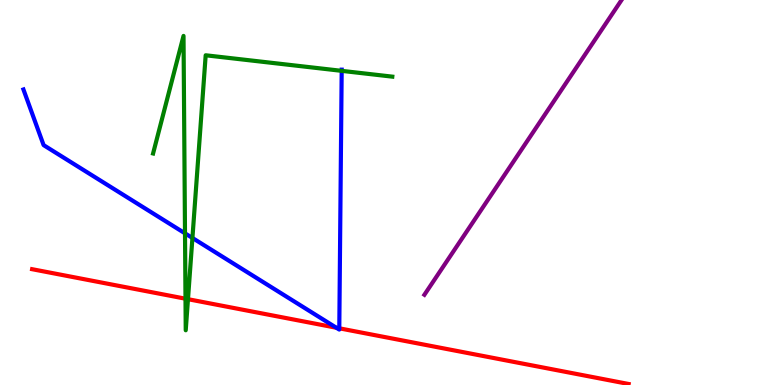[{'lines': ['blue', 'red'], 'intersections': [{'x': 4.34, 'y': 1.49}, {'x': 4.38, 'y': 1.47}]}, {'lines': ['green', 'red'], 'intersections': [{'x': 2.39, 'y': 2.24}, {'x': 2.43, 'y': 2.23}]}, {'lines': ['purple', 'red'], 'intersections': []}, {'lines': ['blue', 'green'], 'intersections': [{'x': 2.39, 'y': 3.94}, {'x': 2.48, 'y': 3.82}, {'x': 4.41, 'y': 8.16}]}, {'lines': ['blue', 'purple'], 'intersections': []}, {'lines': ['green', 'purple'], 'intersections': []}]